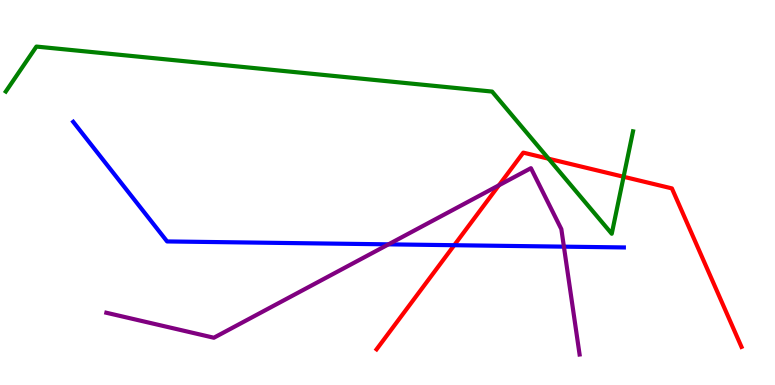[{'lines': ['blue', 'red'], 'intersections': [{'x': 5.86, 'y': 3.63}]}, {'lines': ['green', 'red'], 'intersections': [{'x': 7.08, 'y': 5.88}, {'x': 8.05, 'y': 5.41}]}, {'lines': ['purple', 'red'], 'intersections': [{'x': 6.44, 'y': 5.19}]}, {'lines': ['blue', 'green'], 'intersections': []}, {'lines': ['blue', 'purple'], 'intersections': [{'x': 5.01, 'y': 3.65}, {'x': 7.28, 'y': 3.59}]}, {'lines': ['green', 'purple'], 'intersections': []}]